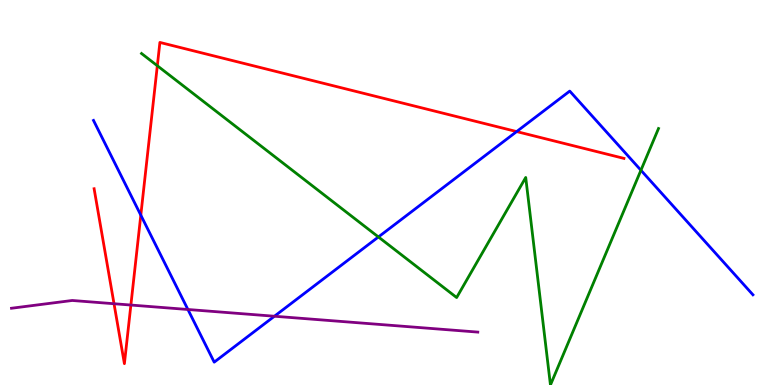[{'lines': ['blue', 'red'], 'intersections': [{'x': 1.82, 'y': 4.41}, {'x': 6.67, 'y': 6.58}]}, {'lines': ['green', 'red'], 'intersections': [{'x': 2.03, 'y': 8.29}]}, {'lines': ['purple', 'red'], 'intersections': [{'x': 1.47, 'y': 2.11}, {'x': 1.69, 'y': 2.08}]}, {'lines': ['blue', 'green'], 'intersections': [{'x': 4.88, 'y': 3.85}, {'x': 8.27, 'y': 5.58}]}, {'lines': ['blue', 'purple'], 'intersections': [{'x': 2.42, 'y': 1.96}, {'x': 3.54, 'y': 1.79}]}, {'lines': ['green', 'purple'], 'intersections': []}]